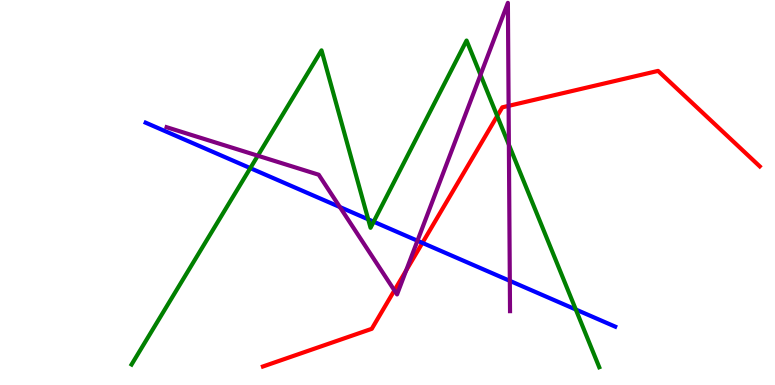[{'lines': ['blue', 'red'], 'intersections': [{'x': 5.45, 'y': 3.69}]}, {'lines': ['green', 'red'], 'intersections': [{'x': 6.42, 'y': 6.99}]}, {'lines': ['purple', 'red'], 'intersections': [{'x': 5.09, 'y': 2.46}, {'x': 5.24, 'y': 2.97}, {'x': 6.56, 'y': 7.25}]}, {'lines': ['blue', 'green'], 'intersections': [{'x': 3.23, 'y': 5.63}, {'x': 4.75, 'y': 4.3}, {'x': 4.82, 'y': 4.24}, {'x': 7.43, 'y': 1.96}]}, {'lines': ['blue', 'purple'], 'intersections': [{'x': 4.39, 'y': 4.62}, {'x': 5.39, 'y': 3.75}, {'x': 6.58, 'y': 2.71}]}, {'lines': ['green', 'purple'], 'intersections': [{'x': 3.33, 'y': 5.96}, {'x': 6.2, 'y': 8.06}, {'x': 6.57, 'y': 6.24}]}]